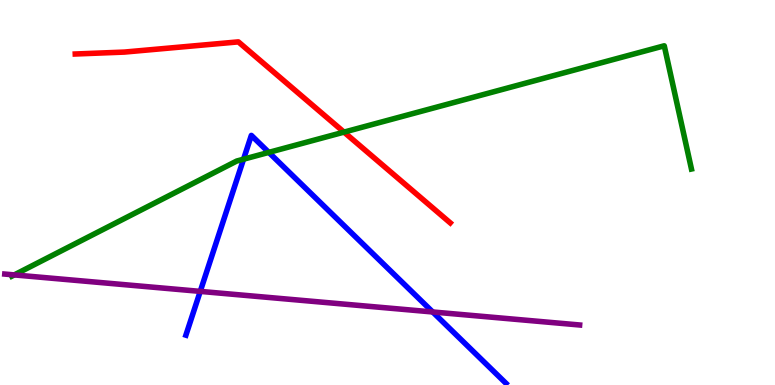[{'lines': ['blue', 'red'], 'intersections': []}, {'lines': ['green', 'red'], 'intersections': [{'x': 4.44, 'y': 6.57}]}, {'lines': ['purple', 'red'], 'intersections': []}, {'lines': ['blue', 'green'], 'intersections': [{'x': 3.14, 'y': 5.86}, {'x': 3.47, 'y': 6.04}]}, {'lines': ['blue', 'purple'], 'intersections': [{'x': 2.58, 'y': 2.43}, {'x': 5.58, 'y': 1.9}]}, {'lines': ['green', 'purple'], 'intersections': [{'x': 0.184, 'y': 2.86}]}]